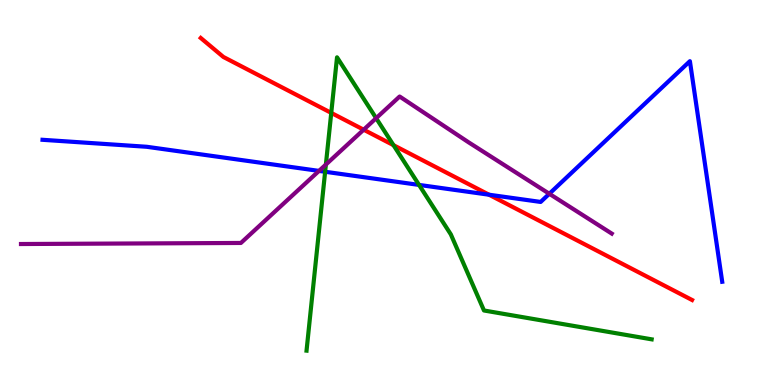[{'lines': ['blue', 'red'], 'intersections': [{'x': 6.31, 'y': 4.94}]}, {'lines': ['green', 'red'], 'intersections': [{'x': 4.27, 'y': 7.07}, {'x': 5.08, 'y': 6.23}]}, {'lines': ['purple', 'red'], 'intersections': [{'x': 4.69, 'y': 6.63}]}, {'lines': ['blue', 'green'], 'intersections': [{'x': 4.2, 'y': 5.54}, {'x': 5.41, 'y': 5.2}]}, {'lines': ['blue', 'purple'], 'intersections': [{'x': 4.12, 'y': 5.56}, {'x': 7.09, 'y': 4.97}]}, {'lines': ['green', 'purple'], 'intersections': [{'x': 4.2, 'y': 5.73}, {'x': 4.85, 'y': 6.93}]}]